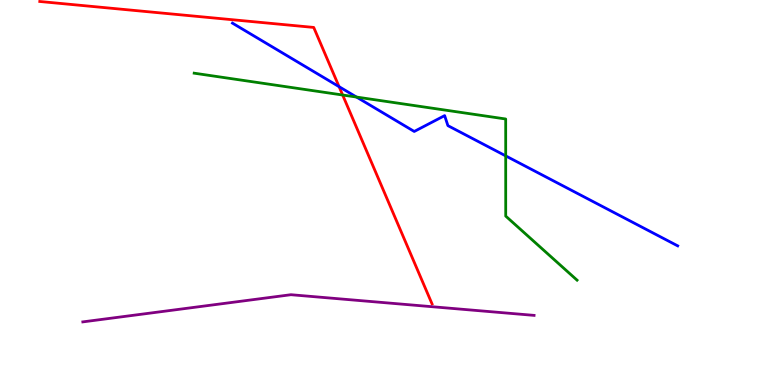[{'lines': ['blue', 'red'], 'intersections': [{'x': 4.38, 'y': 7.75}]}, {'lines': ['green', 'red'], 'intersections': [{'x': 4.42, 'y': 7.53}]}, {'lines': ['purple', 'red'], 'intersections': []}, {'lines': ['blue', 'green'], 'intersections': [{'x': 4.6, 'y': 7.48}, {'x': 6.53, 'y': 5.95}]}, {'lines': ['blue', 'purple'], 'intersections': []}, {'lines': ['green', 'purple'], 'intersections': []}]